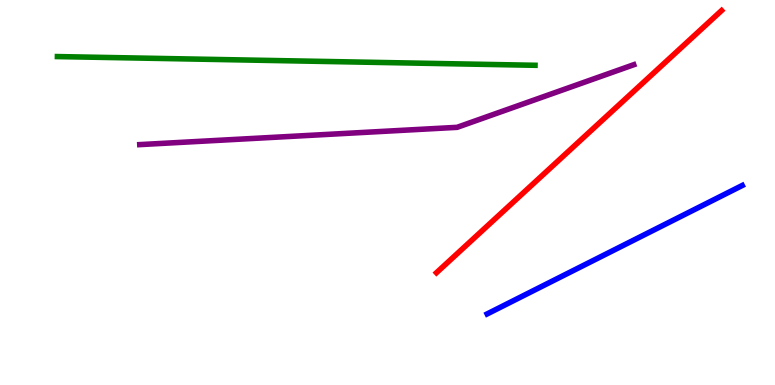[{'lines': ['blue', 'red'], 'intersections': []}, {'lines': ['green', 'red'], 'intersections': []}, {'lines': ['purple', 'red'], 'intersections': []}, {'lines': ['blue', 'green'], 'intersections': []}, {'lines': ['blue', 'purple'], 'intersections': []}, {'lines': ['green', 'purple'], 'intersections': []}]